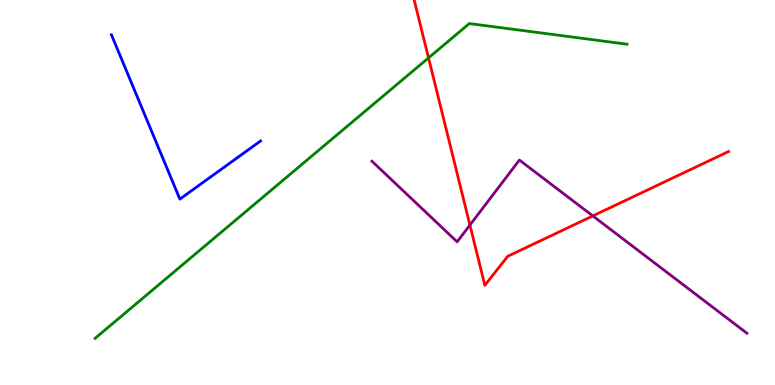[{'lines': ['blue', 'red'], 'intersections': []}, {'lines': ['green', 'red'], 'intersections': [{'x': 5.53, 'y': 8.5}]}, {'lines': ['purple', 'red'], 'intersections': [{'x': 6.06, 'y': 4.15}, {'x': 7.65, 'y': 4.39}]}, {'lines': ['blue', 'green'], 'intersections': []}, {'lines': ['blue', 'purple'], 'intersections': []}, {'lines': ['green', 'purple'], 'intersections': []}]